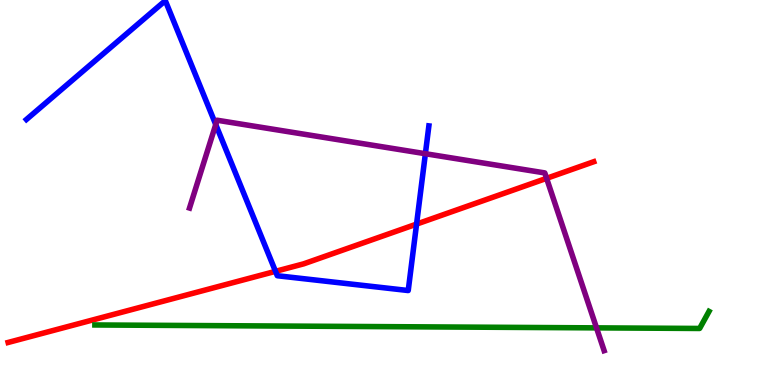[{'lines': ['blue', 'red'], 'intersections': [{'x': 3.55, 'y': 2.95}, {'x': 5.37, 'y': 4.18}]}, {'lines': ['green', 'red'], 'intersections': []}, {'lines': ['purple', 'red'], 'intersections': [{'x': 7.05, 'y': 5.37}]}, {'lines': ['blue', 'green'], 'intersections': []}, {'lines': ['blue', 'purple'], 'intersections': [{'x': 2.78, 'y': 6.77}, {'x': 5.49, 'y': 6.01}]}, {'lines': ['green', 'purple'], 'intersections': [{'x': 7.7, 'y': 1.48}]}]